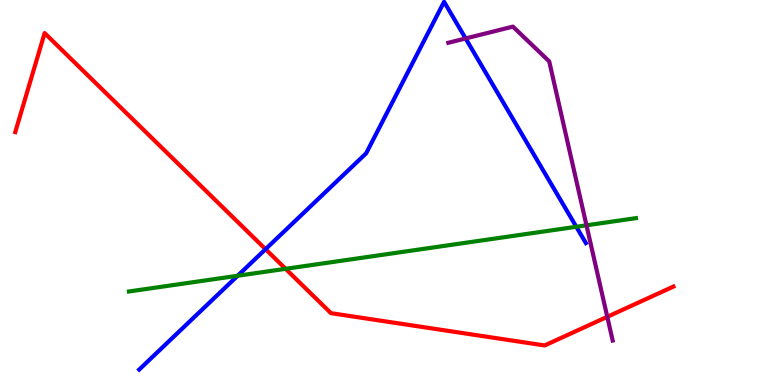[{'lines': ['blue', 'red'], 'intersections': [{'x': 3.43, 'y': 3.53}]}, {'lines': ['green', 'red'], 'intersections': [{'x': 3.69, 'y': 3.02}]}, {'lines': ['purple', 'red'], 'intersections': [{'x': 7.84, 'y': 1.77}]}, {'lines': ['blue', 'green'], 'intersections': [{'x': 3.07, 'y': 2.84}, {'x': 7.44, 'y': 4.11}]}, {'lines': ['blue', 'purple'], 'intersections': [{'x': 6.01, 'y': 9.0}]}, {'lines': ['green', 'purple'], 'intersections': [{'x': 7.57, 'y': 4.15}]}]